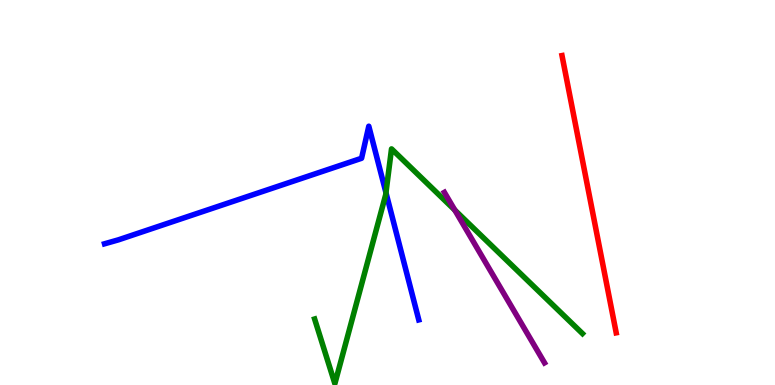[{'lines': ['blue', 'red'], 'intersections': []}, {'lines': ['green', 'red'], 'intersections': []}, {'lines': ['purple', 'red'], 'intersections': []}, {'lines': ['blue', 'green'], 'intersections': [{'x': 4.98, 'y': 4.99}]}, {'lines': ['blue', 'purple'], 'intersections': []}, {'lines': ['green', 'purple'], 'intersections': [{'x': 5.87, 'y': 4.54}]}]